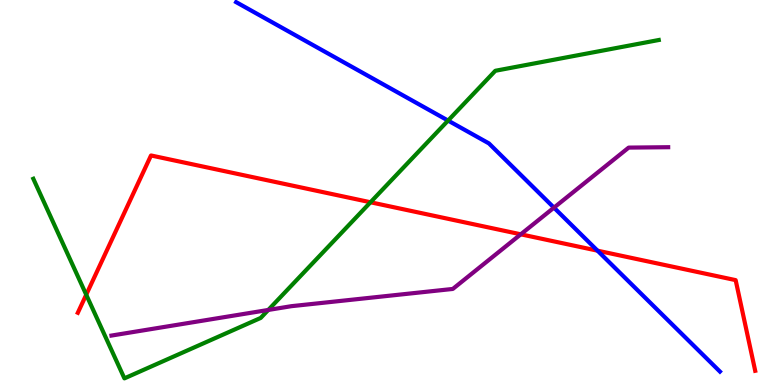[{'lines': ['blue', 'red'], 'intersections': [{'x': 7.71, 'y': 3.49}]}, {'lines': ['green', 'red'], 'intersections': [{'x': 1.11, 'y': 2.35}, {'x': 4.78, 'y': 4.75}]}, {'lines': ['purple', 'red'], 'intersections': [{'x': 6.72, 'y': 3.91}]}, {'lines': ['blue', 'green'], 'intersections': [{'x': 5.78, 'y': 6.87}]}, {'lines': ['blue', 'purple'], 'intersections': [{'x': 7.15, 'y': 4.61}]}, {'lines': ['green', 'purple'], 'intersections': [{'x': 3.46, 'y': 1.95}]}]